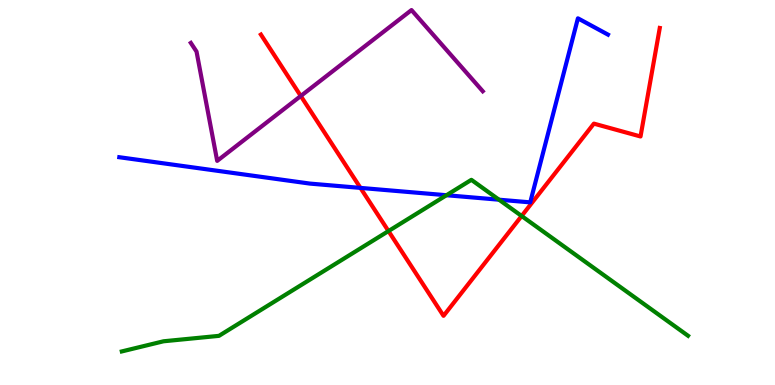[{'lines': ['blue', 'red'], 'intersections': [{'x': 4.65, 'y': 5.12}]}, {'lines': ['green', 'red'], 'intersections': [{'x': 5.01, 'y': 4.0}, {'x': 6.73, 'y': 4.39}]}, {'lines': ['purple', 'red'], 'intersections': [{'x': 3.88, 'y': 7.51}]}, {'lines': ['blue', 'green'], 'intersections': [{'x': 5.76, 'y': 4.93}, {'x': 6.44, 'y': 4.81}]}, {'lines': ['blue', 'purple'], 'intersections': []}, {'lines': ['green', 'purple'], 'intersections': []}]